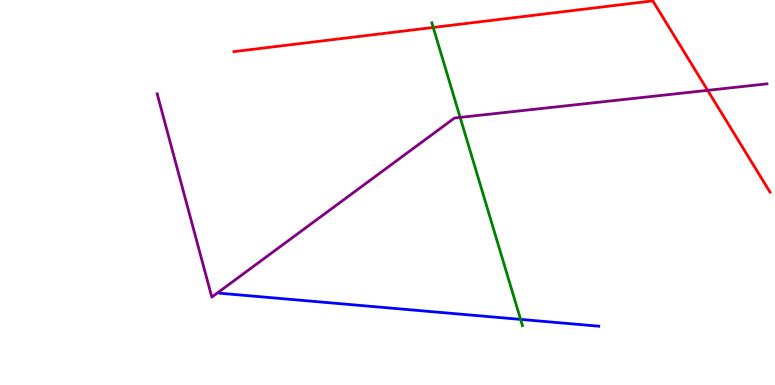[{'lines': ['blue', 'red'], 'intersections': []}, {'lines': ['green', 'red'], 'intersections': [{'x': 5.59, 'y': 9.29}]}, {'lines': ['purple', 'red'], 'intersections': [{'x': 9.13, 'y': 7.65}]}, {'lines': ['blue', 'green'], 'intersections': [{'x': 6.72, 'y': 1.7}]}, {'lines': ['blue', 'purple'], 'intersections': []}, {'lines': ['green', 'purple'], 'intersections': [{'x': 5.94, 'y': 6.95}]}]